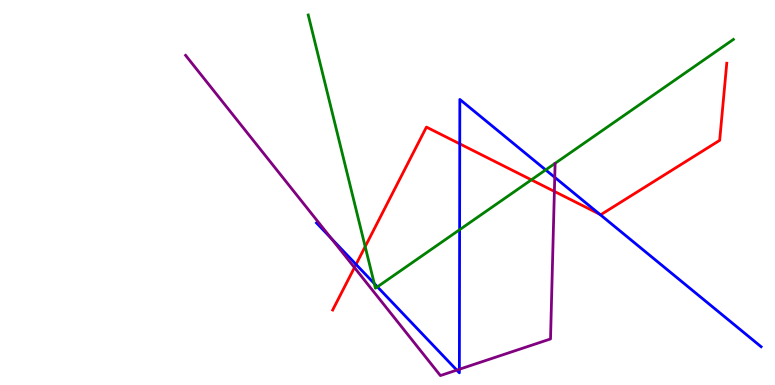[{'lines': ['blue', 'red'], 'intersections': [{'x': 4.59, 'y': 3.13}, {'x': 5.93, 'y': 6.26}, {'x': 7.74, 'y': 4.44}]}, {'lines': ['green', 'red'], 'intersections': [{'x': 4.71, 'y': 3.59}, {'x': 6.86, 'y': 5.33}]}, {'lines': ['purple', 'red'], 'intersections': [{'x': 4.57, 'y': 3.05}, {'x': 7.15, 'y': 5.03}]}, {'lines': ['blue', 'green'], 'intersections': [{'x': 4.83, 'y': 2.64}, {'x': 4.87, 'y': 2.55}, {'x': 5.93, 'y': 4.03}, {'x': 7.04, 'y': 5.59}]}, {'lines': ['blue', 'purple'], 'intersections': [{'x': 4.27, 'y': 3.81}, {'x': 5.89, 'y': 0.387}, {'x': 5.93, 'y': 0.409}, {'x': 7.16, 'y': 5.39}]}, {'lines': ['green', 'purple'], 'intersections': []}]